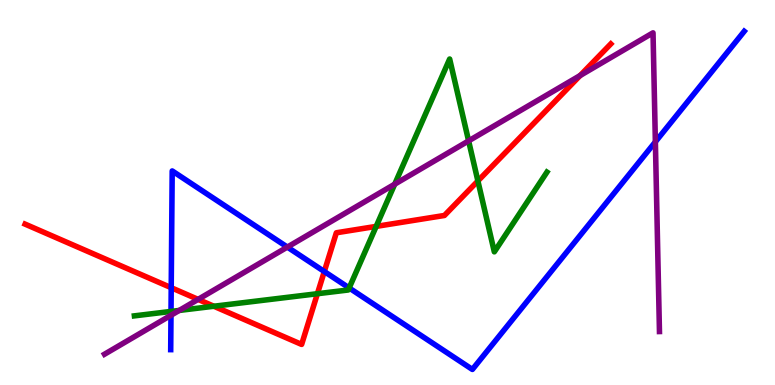[{'lines': ['blue', 'red'], 'intersections': [{'x': 2.21, 'y': 2.53}, {'x': 4.18, 'y': 2.95}]}, {'lines': ['green', 'red'], 'intersections': [{'x': 2.76, 'y': 2.05}, {'x': 4.1, 'y': 2.37}, {'x': 4.85, 'y': 4.12}, {'x': 6.17, 'y': 5.3}]}, {'lines': ['purple', 'red'], 'intersections': [{'x': 2.56, 'y': 2.22}, {'x': 7.49, 'y': 8.04}]}, {'lines': ['blue', 'green'], 'intersections': [{'x': 2.21, 'y': 1.91}, {'x': 4.51, 'y': 2.52}]}, {'lines': ['blue', 'purple'], 'intersections': [{'x': 2.21, 'y': 1.81}, {'x': 3.71, 'y': 3.58}, {'x': 8.46, 'y': 6.32}]}, {'lines': ['green', 'purple'], 'intersections': [{'x': 2.31, 'y': 1.94}, {'x': 5.09, 'y': 5.22}, {'x': 6.05, 'y': 6.34}]}]